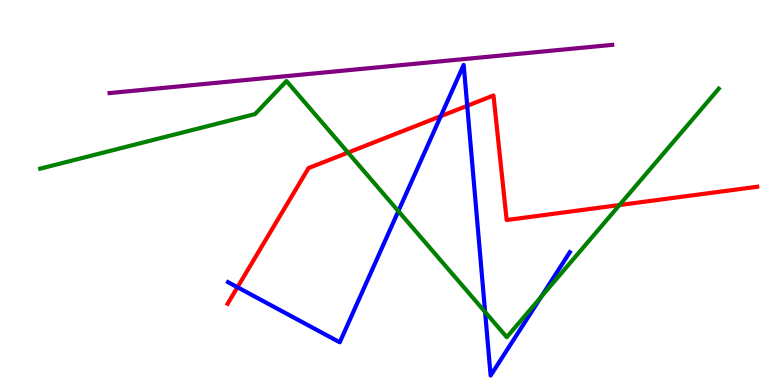[{'lines': ['blue', 'red'], 'intersections': [{'x': 3.06, 'y': 2.54}, {'x': 5.69, 'y': 6.98}, {'x': 6.03, 'y': 7.25}]}, {'lines': ['green', 'red'], 'intersections': [{'x': 4.49, 'y': 6.04}, {'x': 7.99, 'y': 4.67}]}, {'lines': ['purple', 'red'], 'intersections': []}, {'lines': ['blue', 'green'], 'intersections': [{'x': 5.14, 'y': 4.52}, {'x': 6.26, 'y': 1.9}, {'x': 6.98, 'y': 2.29}]}, {'lines': ['blue', 'purple'], 'intersections': []}, {'lines': ['green', 'purple'], 'intersections': []}]